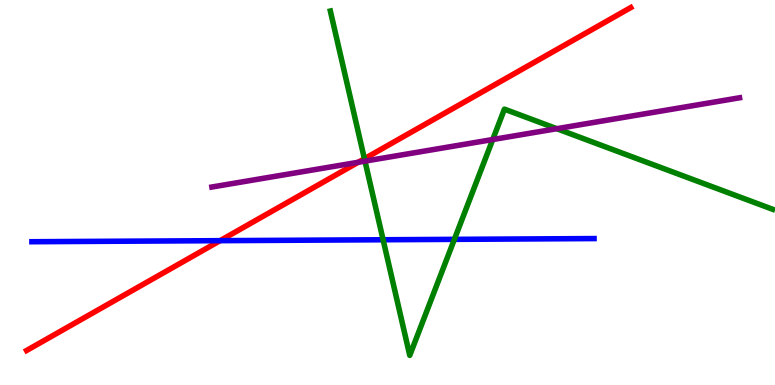[{'lines': ['blue', 'red'], 'intersections': [{'x': 2.84, 'y': 3.75}]}, {'lines': ['green', 'red'], 'intersections': [{'x': 4.7, 'y': 5.88}]}, {'lines': ['purple', 'red'], 'intersections': [{'x': 4.62, 'y': 5.78}]}, {'lines': ['blue', 'green'], 'intersections': [{'x': 4.94, 'y': 3.77}, {'x': 5.86, 'y': 3.78}]}, {'lines': ['blue', 'purple'], 'intersections': []}, {'lines': ['green', 'purple'], 'intersections': [{'x': 4.71, 'y': 5.81}, {'x': 6.36, 'y': 6.38}, {'x': 7.18, 'y': 6.66}]}]